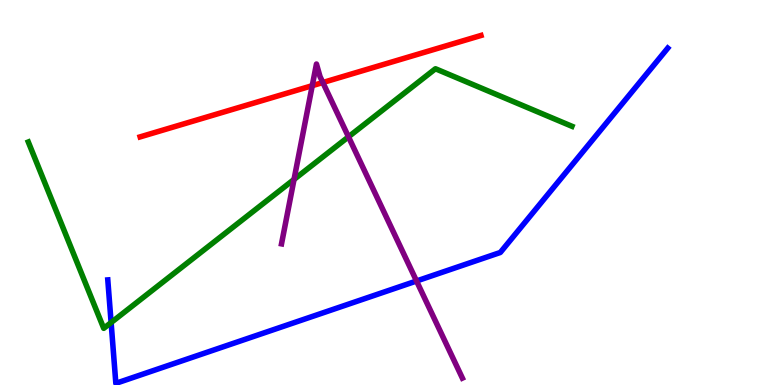[{'lines': ['blue', 'red'], 'intersections': []}, {'lines': ['green', 'red'], 'intersections': []}, {'lines': ['purple', 'red'], 'intersections': [{'x': 4.03, 'y': 7.77}, {'x': 4.17, 'y': 7.86}]}, {'lines': ['blue', 'green'], 'intersections': [{'x': 1.43, 'y': 1.62}]}, {'lines': ['blue', 'purple'], 'intersections': [{'x': 5.37, 'y': 2.7}]}, {'lines': ['green', 'purple'], 'intersections': [{'x': 3.79, 'y': 5.34}, {'x': 4.5, 'y': 6.45}]}]